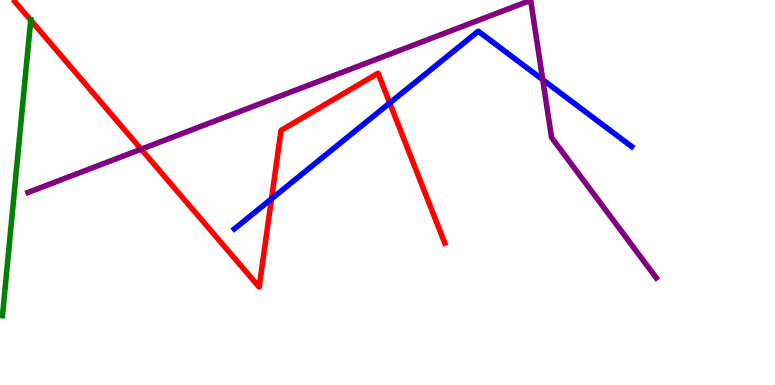[{'lines': ['blue', 'red'], 'intersections': [{'x': 3.5, 'y': 4.84}, {'x': 5.03, 'y': 7.32}]}, {'lines': ['green', 'red'], 'intersections': [{'x': 0.396, 'y': 9.48}]}, {'lines': ['purple', 'red'], 'intersections': [{'x': 1.82, 'y': 6.12}]}, {'lines': ['blue', 'green'], 'intersections': []}, {'lines': ['blue', 'purple'], 'intersections': [{'x': 7.0, 'y': 7.93}]}, {'lines': ['green', 'purple'], 'intersections': []}]